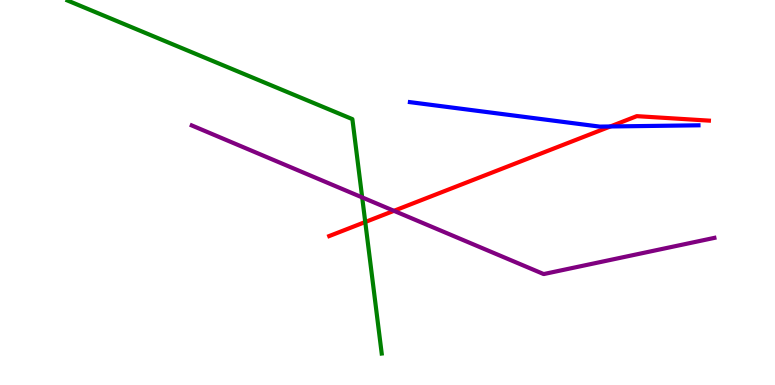[{'lines': ['blue', 'red'], 'intersections': [{'x': 7.87, 'y': 6.71}]}, {'lines': ['green', 'red'], 'intersections': [{'x': 4.71, 'y': 4.23}]}, {'lines': ['purple', 'red'], 'intersections': [{'x': 5.08, 'y': 4.52}]}, {'lines': ['blue', 'green'], 'intersections': []}, {'lines': ['blue', 'purple'], 'intersections': []}, {'lines': ['green', 'purple'], 'intersections': [{'x': 4.67, 'y': 4.87}]}]